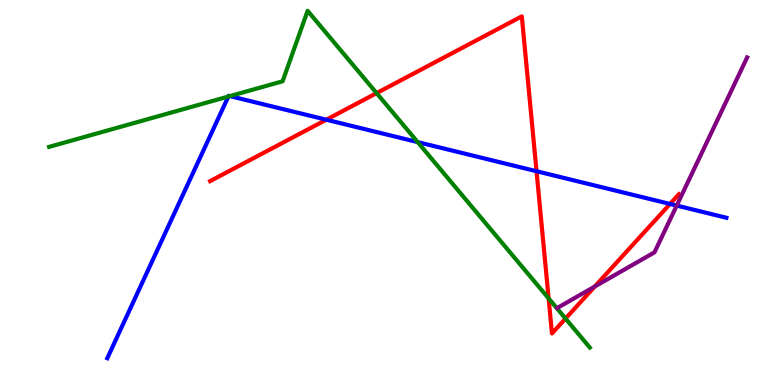[{'lines': ['blue', 'red'], 'intersections': [{'x': 4.21, 'y': 6.89}, {'x': 6.92, 'y': 5.55}, {'x': 8.65, 'y': 4.7}]}, {'lines': ['green', 'red'], 'intersections': [{'x': 4.86, 'y': 7.58}, {'x': 7.08, 'y': 2.25}, {'x': 7.3, 'y': 1.73}]}, {'lines': ['purple', 'red'], 'intersections': [{'x': 7.67, 'y': 2.56}]}, {'lines': ['blue', 'green'], 'intersections': [{'x': 2.95, 'y': 7.49}, {'x': 2.97, 'y': 7.5}, {'x': 5.39, 'y': 6.31}]}, {'lines': ['blue', 'purple'], 'intersections': [{'x': 8.73, 'y': 4.66}]}, {'lines': ['green', 'purple'], 'intersections': []}]